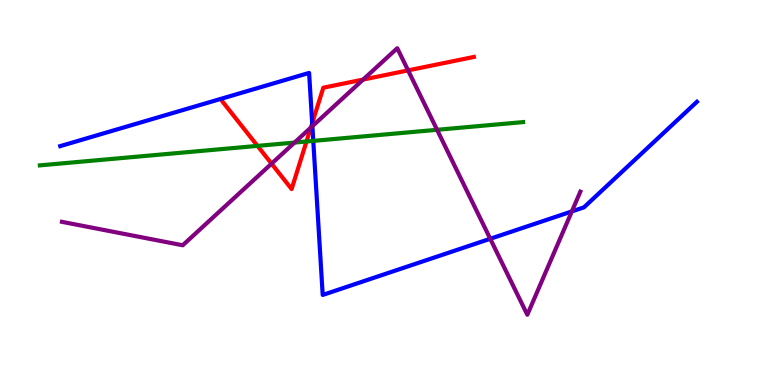[{'lines': ['blue', 'red'], 'intersections': [{'x': 4.03, 'y': 6.8}]}, {'lines': ['green', 'red'], 'intersections': [{'x': 3.32, 'y': 6.21}, {'x': 3.95, 'y': 6.32}]}, {'lines': ['purple', 'red'], 'intersections': [{'x': 3.5, 'y': 5.75}, {'x': 4.01, 'y': 6.69}, {'x': 4.69, 'y': 7.93}, {'x': 5.27, 'y': 8.17}]}, {'lines': ['blue', 'green'], 'intersections': [{'x': 4.04, 'y': 6.34}]}, {'lines': ['blue', 'purple'], 'intersections': [{'x': 4.03, 'y': 6.72}, {'x': 6.33, 'y': 3.8}, {'x': 7.38, 'y': 4.51}]}, {'lines': ['green', 'purple'], 'intersections': [{'x': 3.8, 'y': 6.3}, {'x': 5.64, 'y': 6.63}]}]